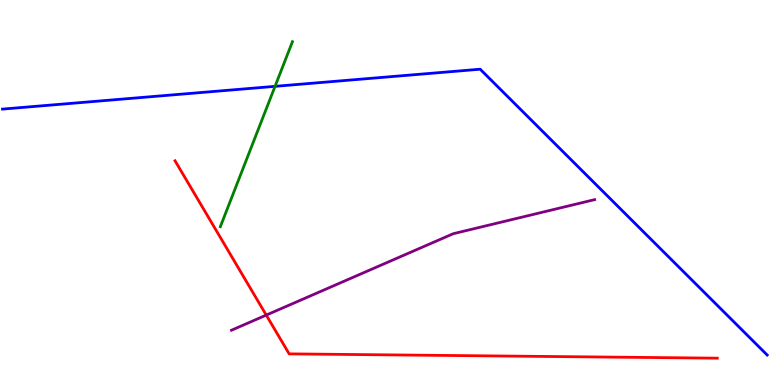[{'lines': ['blue', 'red'], 'intersections': []}, {'lines': ['green', 'red'], 'intersections': []}, {'lines': ['purple', 'red'], 'intersections': [{'x': 3.44, 'y': 1.82}]}, {'lines': ['blue', 'green'], 'intersections': [{'x': 3.55, 'y': 7.76}]}, {'lines': ['blue', 'purple'], 'intersections': []}, {'lines': ['green', 'purple'], 'intersections': []}]